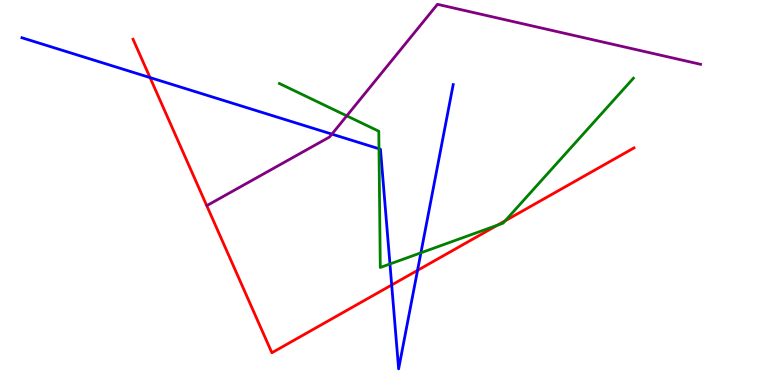[{'lines': ['blue', 'red'], 'intersections': [{'x': 1.94, 'y': 7.99}, {'x': 5.05, 'y': 2.6}, {'x': 5.39, 'y': 2.98}]}, {'lines': ['green', 'red'], 'intersections': [{'x': 6.42, 'y': 4.15}, {'x': 6.52, 'y': 4.27}]}, {'lines': ['purple', 'red'], 'intersections': []}, {'lines': ['blue', 'green'], 'intersections': [{'x': 4.89, 'y': 6.14}, {'x': 5.03, 'y': 3.14}, {'x': 5.43, 'y': 3.43}]}, {'lines': ['blue', 'purple'], 'intersections': [{'x': 4.28, 'y': 6.52}]}, {'lines': ['green', 'purple'], 'intersections': [{'x': 4.47, 'y': 6.99}]}]